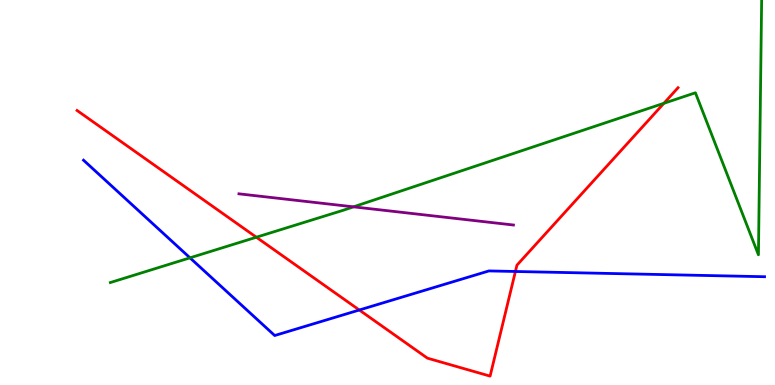[{'lines': ['blue', 'red'], 'intersections': [{'x': 4.64, 'y': 1.95}, {'x': 6.65, 'y': 2.95}]}, {'lines': ['green', 'red'], 'intersections': [{'x': 3.31, 'y': 3.84}, {'x': 8.57, 'y': 7.32}]}, {'lines': ['purple', 'red'], 'intersections': []}, {'lines': ['blue', 'green'], 'intersections': [{'x': 2.45, 'y': 3.3}]}, {'lines': ['blue', 'purple'], 'intersections': []}, {'lines': ['green', 'purple'], 'intersections': [{'x': 4.56, 'y': 4.63}]}]